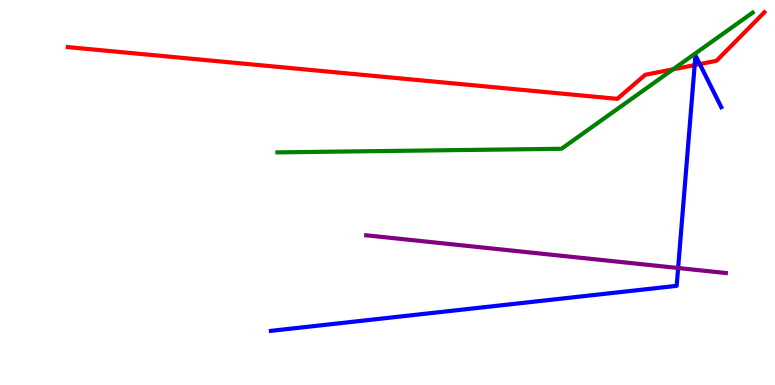[{'lines': ['blue', 'red'], 'intersections': [{'x': 8.96, 'y': 8.31}, {'x': 9.03, 'y': 8.34}]}, {'lines': ['green', 'red'], 'intersections': [{'x': 8.68, 'y': 8.2}]}, {'lines': ['purple', 'red'], 'intersections': []}, {'lines': ['blue', 'green'], 'intersections': []}, {'lines': ['blue', 'purple'], 'intersections': [{'x': 8.75, 'y': 3.04}]}, {'lines': ['green', 'purple'], 'intersections': []}]